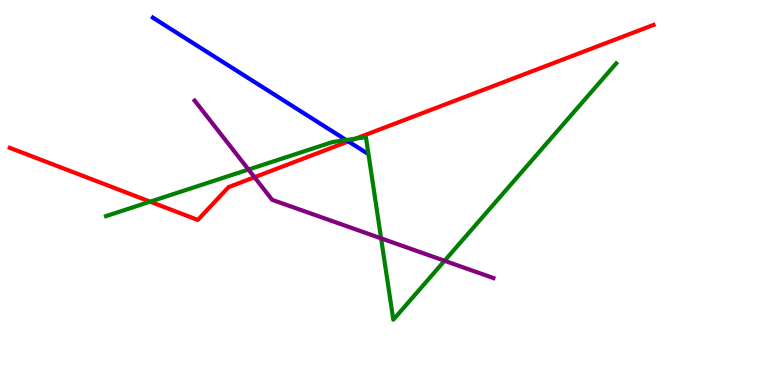[{'lines': ['blue', 'red'], 'intersections': [{'x': 4.49, 'y': 6.33}]}, {'lines': ['green', 'red'], 'intersections': [{'x': 1.94, 'y': 4.76}, {'x': 4.59, 'y': 6.4}]}, {'lines': ['purple', 'red'], 'intersections': [{'x': 3.28, 'y': 5.4}]}, {'lines': ['blue', 'green'], 'intersections': [{'x': 4.47, 'y': 6.36}]}, {'lines': ['blue', 'purple'], 'intersections': []}, {'lines': ['green', 'purple'], 'intersections': [{'x': 3.21, 'y': 5.6}, {'x': 4.92, 'y': 3.81}, {'x': 5.74, 'y': 3.23}]}]